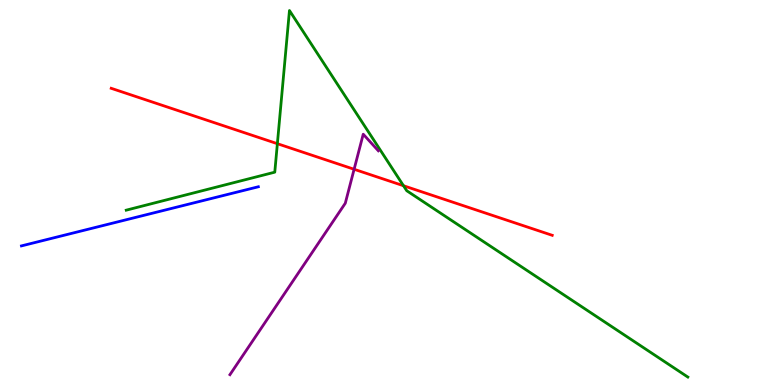[{'lines': ['blue', 'red'], 'intersections': []}, {'lines': ['green', 'red'], 'intersections': [{'x': 3.58, 'y': 6.27}, {'x': 5.21, 'y': 5.18}]}, {'lines': ['purple', 'red'], 'intersections': [{'x': 4.57, 'y': 5.6}]}, {'lines': ['blue', 'green'], 'intersections': []}, {'lines': ['blue', 'purple'], 'intersections': []}, {'lines': ['green', 'purple'], 'intersections': []}]